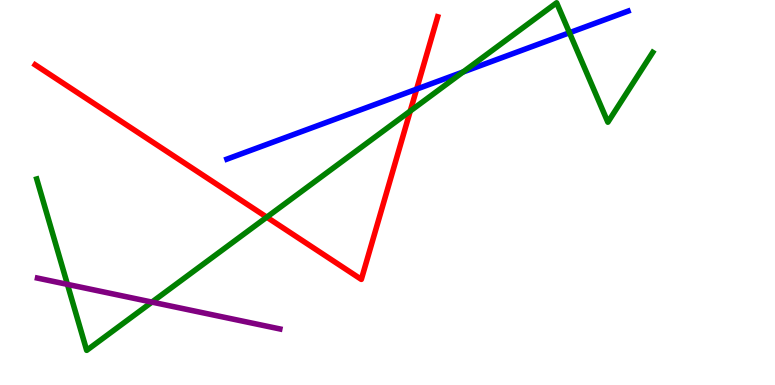[{'lines': ['blue', 'red'], 'intersections': [{'x': 5.38, 'y': 7.68}]}, {'lines': ['green', 'red'], 'intersections': [{'x': 3.44, 'y': 4.36}, {'x': 5.29, 'y': 7.12}]}, {'lines': ['purple', 'red'], 'intersections': []}, {'lines': ['blue', 'green'], 'intersections': [{'x': 5.97, 'y': 8.13}, {'x': 7.35, 'y': 9.15}]}, {'lines': ['blue', 'purple'], 'intersections': []}, {'lines': ['green', 'purple'], 'intersections': [{'x': 0.87, 'y': 2.61}, {'x': 1.96, 'y': 2.15}]}]